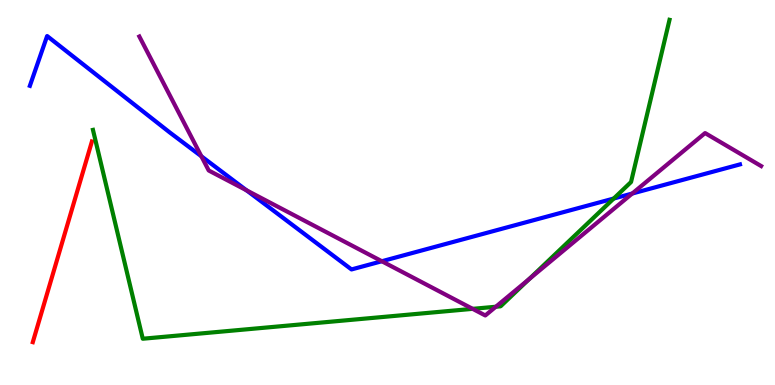[{'lines': ['blue', 'red'], 'intersections': []}, {'lines': ['green', 'red'], 'intersections': []}, {'lines': ['purple', 'red'], 'intersections': []}, {'lines': ['blue', 'green'], 'intersections': [{'x': 7.92, 'y': 4.84}]}, {'lines': ['blue', 'purple'], 'intersections': [{'x': 2.6, 'y': 5.94}, {'x': 3.18, 'y': 5.06}, {'x': 4.93, 'y': 3.21}, {'x': 8.16, 'y': 4.97}]}, {'lines': ['green', 'purple'], 'intersections': [{'x': 6.1, 'y': 1.98}, {'x': 6.4, 'y': 2.03}, {'x': 6.83, 'y': 2.75}]}]